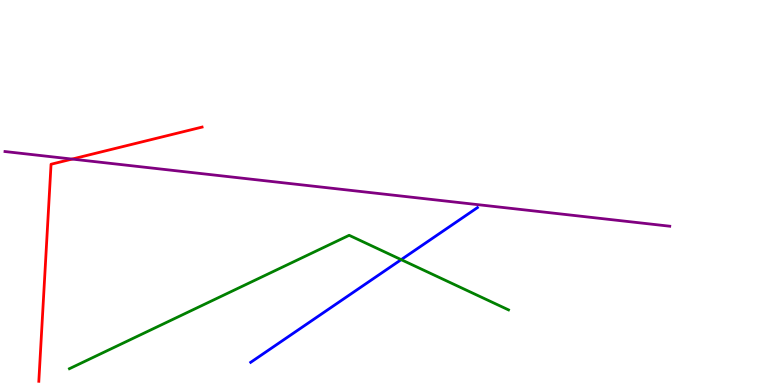[{'lines': ['blue', 'red'], 'intersections': []}, {'lines': ['green', 'red'], 'intersections': []}, {'lines': ['purple', 'red'], 'intersections': [{'x': 0.93, 'y': 5.87}]}, {'lines': ['blue', 'green'], 'intersections': [{'x': 5.18, 'y': 3.26}]}, {'lines': ['blue', 'purple'], 'intersections': []}, {'lines': ['green', 'purple'], 'intersections': []}]